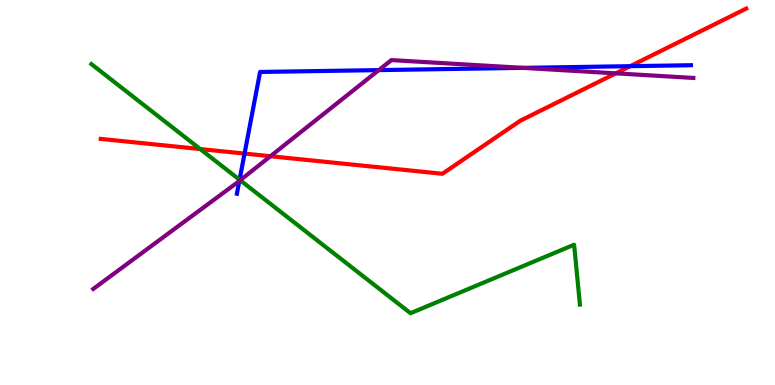[{'lines': ['blue', 'red'], 'intersections': [{'x': 3.16, 'y': 6.01}, {'x': 8.13, 'y': 8.28}]}, {'lines': ['green', 'red'], 'intersections': [{'x': 2.58, 'y': 6.13}]}, {'lines': ['purple', 'red'], 'intersections': [{'x': 3.49, 'y': 5.94}, {'x': 7.95, 'y': 8.09}]}, {'lines': ['blue', 'green'], 'intersections': [{'x': 3.09, 'y': 5.33}]}, {'lines': ['blue', 'purple'], 'intersections': [{'x': 3.09, 'y': 5.3}, {'x': 4.89, 'y': 8.18}, {'x': 6.75, 'y': 8.24}]}, {'lines': ['green', 'purple'], 'intersections': [{'x': 3.1, 'y': 5.32}]}]